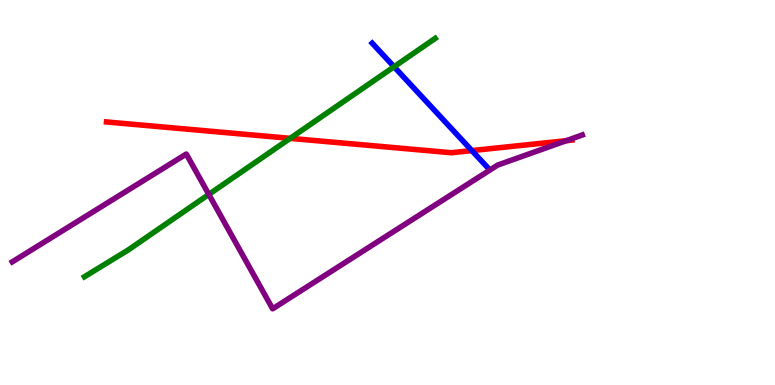[{'lines': ['blue', 'red'], 'intersections': [{'x': 6.09, 'y': 6.09}]}, {'lines': ['green', 'red'], 'intersections': [{'x': 3.74, 'y': 6.41}]}, {'lines': ['purple', 'red'], 'intersections': [{'x': 7.31, 'y': 6.35}]}, {'lines': ['blue', 'green'], 'intersections': [{'x': 5.08, 'y': 8.27}]}, {'lines': ['blue', 'purple'], 'intersections': []}, {'lines': ['green', 'purple'], 'intersections': [{'x': 2.69, 'y': 4.95}]}]